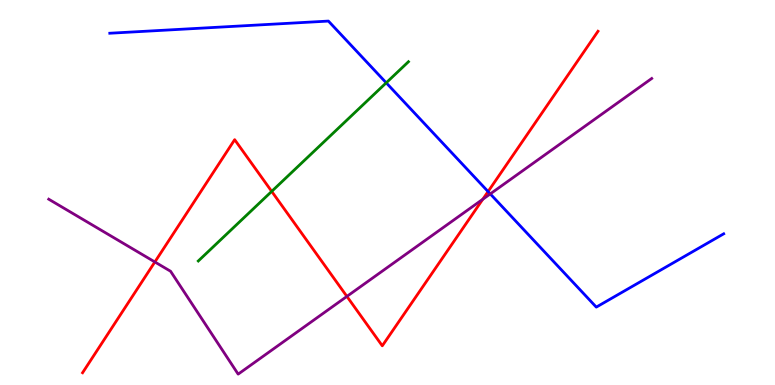[{'lines': ['blue', 'red'], 'intersections': [{'x': 6.3, 'y': 5.02}]}, {'lines': ['green', 'red'], 'intersections': [{'x': 3.51, 'y': 5.03}]}, {'lines': ['purple', 'red'], 'intersections': [{'x': 2.0, 'y': 3.2}, {'x': 4.48, 'y': 2.3}, {'x': 6.23, 'y': 4.82}]}, {'lines': ['blue', 'green'], 'intersections': [{'x': 4.98, 'y': 7.85}]}, {'lines': ['blue', 'purple'], 'intersections': [{'x': 6.33, 'y': 4.96}]}, {'lines': ['green', 'purple'], 'intersections': []}]